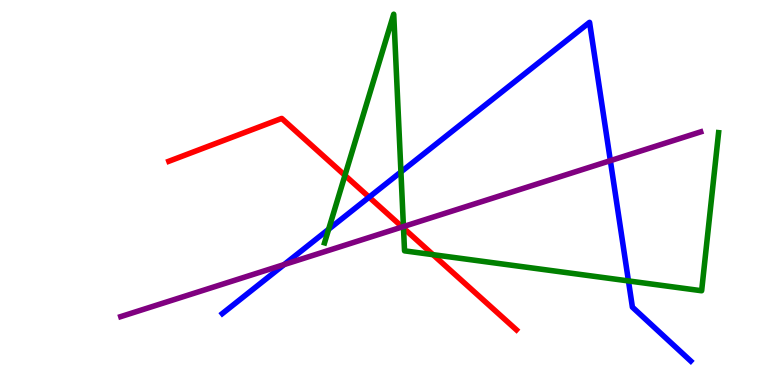[{'lines': ['blue', 'red'], 'intersections': [{'x': 4.76, 'y': 4.88}]}, {'lines': ['green', 'red'], 'intersections': [{'x': 4.45, 'y': 5.44}, {'x': 5.21, 'y': 4.07}, {'x': 5.59, 'y': 3.39}]}, {'lines': ['purple', 'red'], 'intersections': [{'x': 5.19, 'y': 4.11}]}, {'lines': ['blue', 'green'], 'intersections': [{'x': 4.24, 'y': 4.04}, {'x': 5.17, 'y': 5.53}, {'x': 8.11, 'y': 2.7}]}, {'lines': ['blue', 'purple'], 'intersections': [{'x': 3.67, 'y': 3.13}, {'x': 7.88, 'y': 5.83}]}, {'lines': ['green', 'purple'], 'intersections': [{'x': 5.21, 'y': 4.12}]}]